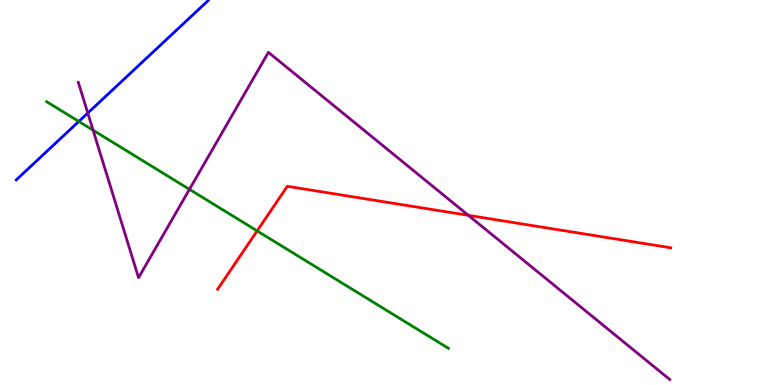[{'lines': ['blue', 'red'], 'intersections': []}, {'lines': ['green', 'red'], 'intersections': [{'x': 3.32, 'y': 4.0}]}, {'lines': ['purple', 'red'], 'intersections': [{'x': 6.04, 'y': 4.41}]}, {'lines': ['blue', 'green'], 'intersections': [{'x': 1.02, 'y': 6.85}]}, {'lines': ['blue', 'purple'], 'intersections': [{'x': 1.13, 'y': 7.06}]}, {'lines': ['green', 'purple'], 'intersections': [{'x': 1.2, 'y': 6.62}, {'x': 2.44, 'y': 5.08}]}]